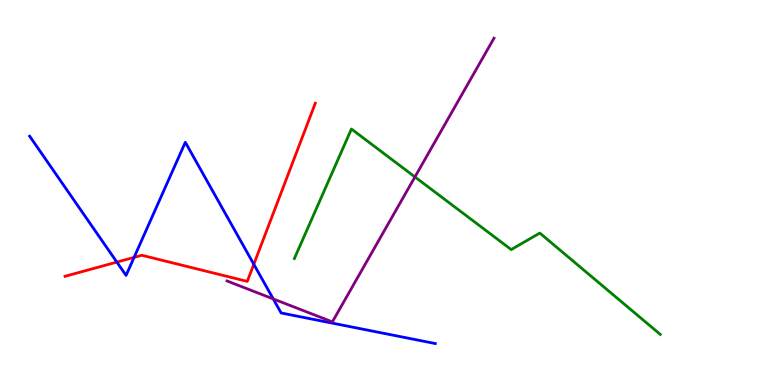[{'lines': ['blue', 'red'], 'intersections': [{'x': 1.51, 'y': 3.19}, {'x': 1.73, 'y': 3.31}, {'x': 3.28, 'y': 3.14}]}, {'lines': ['green', 'red'], 'intersections': []}, {'lines': ['purple', 'red'], 'intersections': []}, {'lines': ['blue', 'green'], 'intersections': []}, {'lines': ['blue', 'purple'], 'intersections': [{'x': 3.53, 'y': 2.24}]}, {'lines': ['green', 'purple'], 'intersections': [{'x': 5.35, 'y': 5.4}]}]